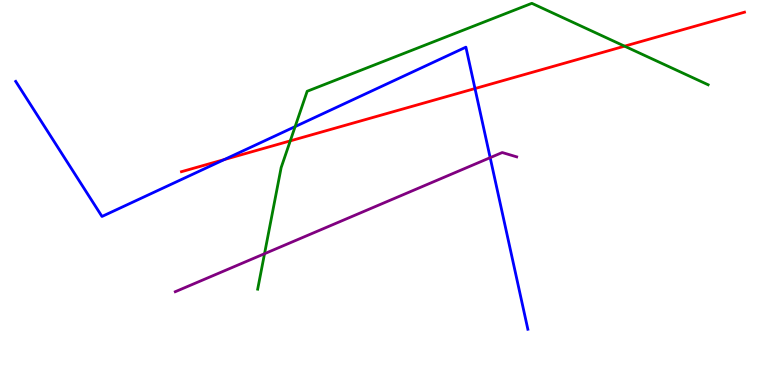[{'lines': ['blue', 'red'], 'intersections': [{'x': 2.89, 'y': 5.86}, {'x': 6.13, 'y': 7.7}]}, {'lines': ['green', 'red'], 'intersections': [{'x': 3.75, 'y': 6.34}, {'x': 8.06, 'y': 8.8}]}, {'lines': ['purple', 'red'], 'intersections': []}, {'lines': ['blue', 'green'], 'intersections': [{'x': 3.81, 'y': 6.71}]}, {'lines': ['blue', 'purple'], 'intersections': [{'x': 6.32, 'y': 5.9}]}, {'lines': ['green', 'purple'], 'intersections': [{'x': 3.41, 'y': 3.41}]}]